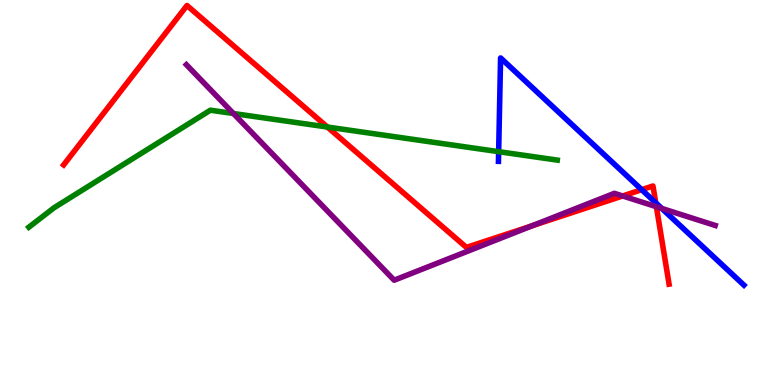[{'lines': ['blue', 'red'], 'intersections': [{'x': 8.28, 'y': 5.07}, {'x': 8.46, 'y': 4.73}]}, {'lines': ['green', 'red'], 'intersections': [{'x': 4.22, 'y': 6.7}]}, {'lines': ['purple', 'red'], 'intersections': [{'x': 6.87, 'y': 4.14}, {'x': 8.03, 'y': 4.91}, {'x': 8.47, 'y': 4.63}]}, {'lines': ['blue', 'green'], 'intersections': [{'x': 6.43, 'y': 6.06}]}, {'lines': ['blue', 'purple'], 'intersections': [{'x': 8.54, 'y': 4.59}]}, {'lines': ['green', 'purple'], 'intersections': [{'x': 3.01, 'y': 7.05}]}]